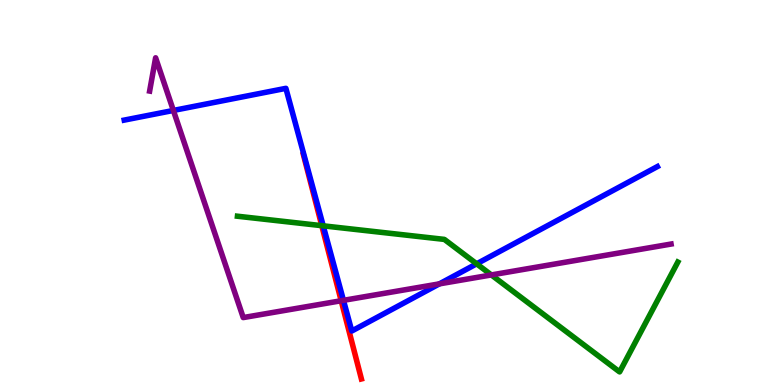[{'lines': ['blue', 'red'], 'intersections': []}, {'lines': ['green', 'red'], 'intersections': [{'x': 4.15, 'y': 4.14}]}, {'lines': ['purple', 'red'], 'intersections': [{'x': 4.4, 'y': 2.19}]}, {'lines': ['blue', 'green'], 'intersections': [{'x': 4.17, 'y': 4.13}, {'x': 6.15, 'y': 3.15}]}, {'lines': ['blue', 'purple'], 'intersections': [{'x': 2.24, 'y': 7.13}, {'x': 4.43, 'y': 2.2}, {'x': 5.67, 'y': 2.63}]}, {'lines': ['green', 'purple'], 'intersections': [{'x': 6.34, 'y': 2.86}]}]